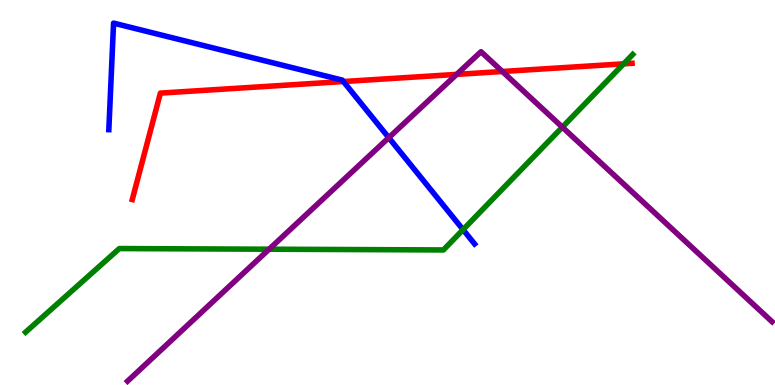[{'lines': ['blue', 'red'], 'intersections': [{'x': 4.43, 'y': 7.88}]}, {'lines': ['green', 'red'], 'intersections': [{'x': 8.05, 'y': 8.34}]}, {'lines': ['purple', 'red'], 'intersections': [{'x': 5.89, 'y': 8.07}, {'x': 6.48, 'y': 8.14}]}, {'lines': ['blue', 'green'], 'intersections': [{'x': 5.97, 'y': 4.03}]}, {'lines': ['blue', 'purple'], 'intersections': [{'x': 5.02, 'y': 6.42}]}, {'lines': ['green', 'purple'], 'intersections': [{'x': 3.47, 'y': 3.53}, {'x': 7.26, 'y': 6.7}]}]